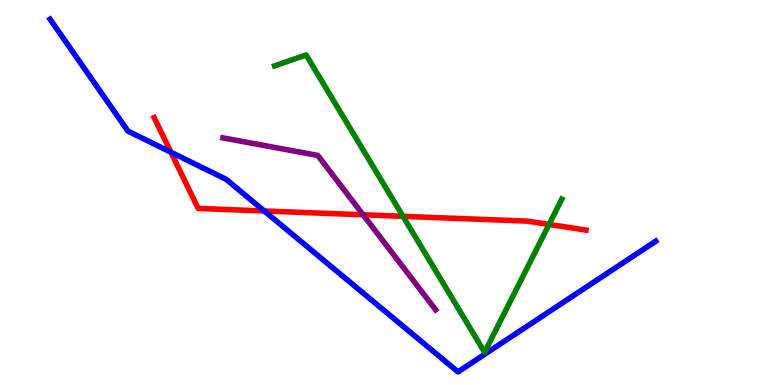[{'lines': ['blue', 'red'], 'intersections': [{'x': 2.21, 'y': 6.05}, {'x': 3.41, 'y': 4.52}]}, {'lines': ['green', 'red'], 'intersections': [{'x': 5.2, 'y': 4.38}, {'x': 7.08, 'y': 4.17}]}, {'lines': ['purple', 'red'], 'intersections': [{'x': 4.69, 'y': 4.42}]}, {'lines': ['blue', 'green'], 'intersections': []}, {'lines': ['blue', 'purple'], 'intersections': []}, {'lines': ['green', 'purple'], 'intersections': []}]